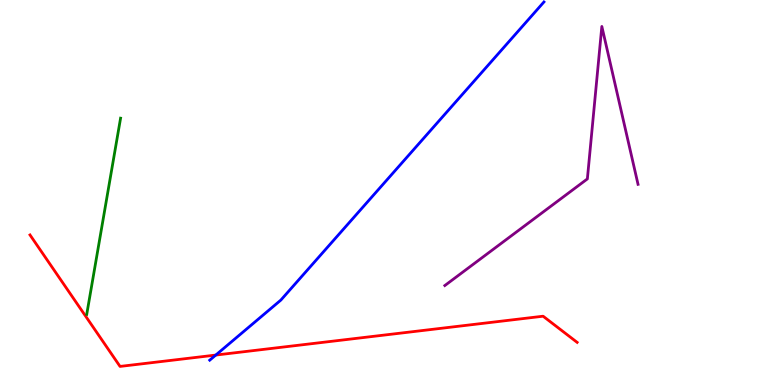[{'lines': ['blue', 'red'], 'intersections': [{'x': 2.78, 'y': 0.778}]}, {'lines': ['green', 'red'], 'intersections': []}, {'lines': ['purple', 'red'], 'intersections': []}, {'lines': ['blue', 'green'], 'intersections': []}, {'lines': ['blue', 'purple'], 'intersections': []}, {'lines': ['green', 'purple'], 'intersections': []}]